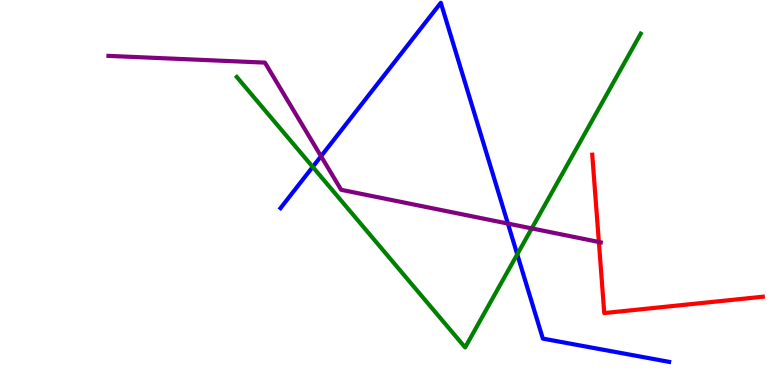[{'lines': ['blue', 'red'], 'intersections': []}, {'lines': ['green', 'red'], 'intersections': []}, {'lines': ['purple', 'red'], 'intersections': [{'x': 7.73, 'y': 3.71}]}, {'lines': ['blue', 'green'], 'intersections': [{'x': 4.04, 'y': 5.66}, {'x': 6.67, 'y': 3.39}]}, {'lines': ['blue', 'purple'], 'intersections': [{'x': 4.14, 'y': 5.94}, {'x': 6.55, 'y': 4.19}]}, {'lines': ['green', 'purple'], 'intersections': [{'x': 6.86, 'y': 4.07}]}]